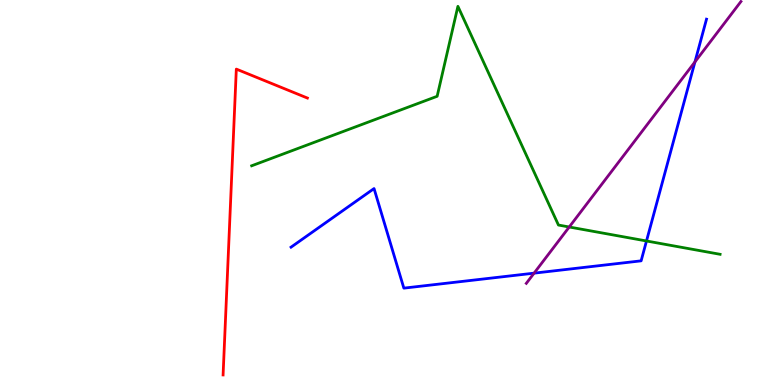[{'lines': ['blue', 'red'], 'intersections': []}, {'lines': ['green', 'red'], 'intersections': []}, {'lines': ['purple', 'red'], 'intersections': []}, {'lines': ['blue', 'green'], 'intersections': [{'x': 8.34, 'y': 3.74}]}, {'lines': ['blue', 'purple'], 'intersections': [{'x': 6.89, 'y': 2.91}, {'x': 8.97, 'y': 8.39}]}, {'lines': ['green', 'purple'], 'intersections': [{'x': 7.34, 'y': 4.1}]}]